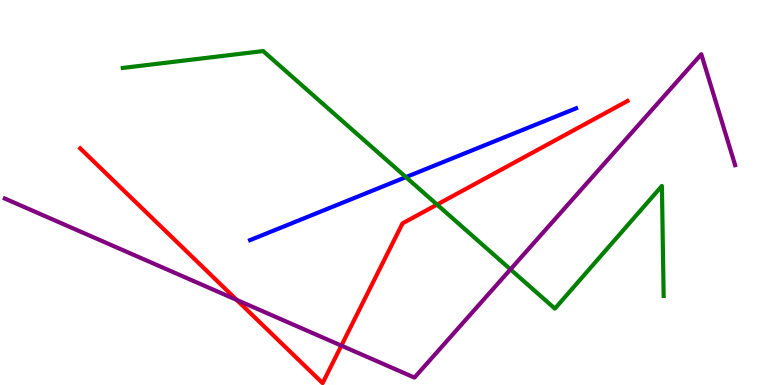[{'lines': ['blue', 'red'], 'intersections': []}, {'lines': ['green', 'red'], 'intersections': [{'x': 5.64, 'y': 4.69}]}, {'lines': ['purple', 'red'], 'intersections': [{'x': 3.05, 'y': 2.21}, {'x': 4.4, 'y': 1.02}]}, {'lines': ['blue', 'green'], 'intersections': [{'x': 5.24, 'y': 5.4}]}, {'lines': ['blue', 'purple'], 'intersections': []}, {'lines': ['green', 'purple'], 'intersections': [{'x': 6.59, 'y': 3.0}]}]